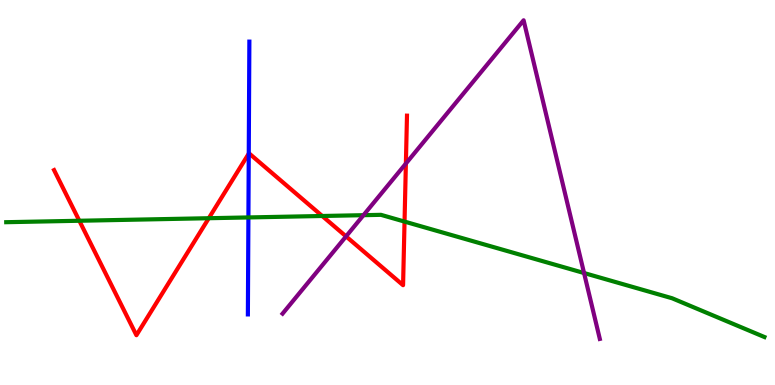[{'lines': ['blue', 'red'], 'intersections': [{'x': 3.21, 'y': 6.01}]}, {'lines': ['green', 'red'], 'intersections': [{'x': 1.02, 'y': 4.27}, {'x': 2.69, 'y': 4.33}, {'x': 4.16, 'y': 4.39}, {'x': 5.22, 'y': 4.24}]}, {'lines': ['purple', 'red'], 'intersections': [{'x': 4.47, 'y': 3.86}, {'x': 5.24, 'y': 5.75}]}, {'lines': ['blue', 'green'], 'intersections': [{'x': 3.21, 'y': 4.35}]}, {'lines': ['blue', 'purple'], 'intersections': []}, {'lines': ['green', 'purple'], 'intersections': [{'x': 4.69, 'y': 4.41}, {'x': 7.54, 'y': 2.91}]}]